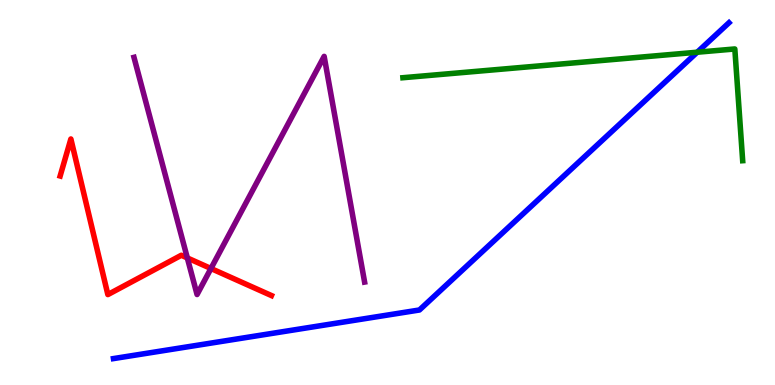[{'lines': ['blue', 'red'], 'intersections': []}, {'lines': ['green', 'red'], 'intersections': []}, {'lines': ['purple', 'red'], 'intersections': [{'x': 2.42, 'y': 3.3}, {'x': 2.72, 'y': 3.03}]}, {'lines': ['blue', 'green'], 'intersections': [{'x': 9.0, 'y': 8.64}]}, {'lines': ['blue', 'purple'], 'intersections': []}, {'lines': ['green', 'purple'], 'intersections': []}]